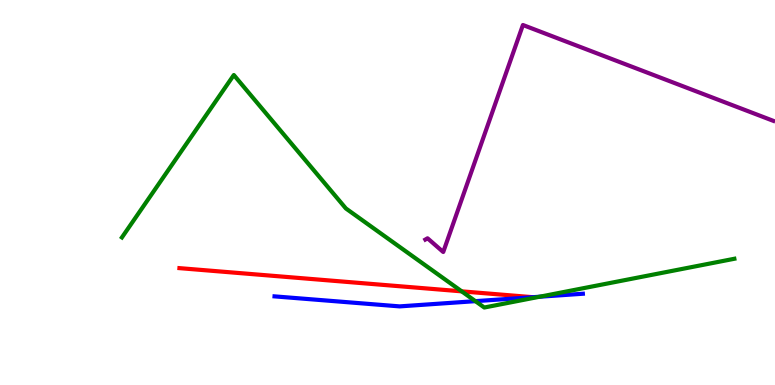[{'lines': ['blue', 'red'], 'intersections': []}, {'lines': ['green', 'red'], 'intersections': [{'x': 5.96, 'y': 2.43}]}, {'lines': ['purple', 'red'], 'intersections': []}, {'lines': ['blue', 'green'], 'intersections': [{'x': 6.13, 'y': 2.18}, {'x': 6.96, 'y': 2.29}]}, {'lines': ['blue', 'purple'], 'intersections': []}, {'lines': ['green', 'purple'], 'intersections': []}]